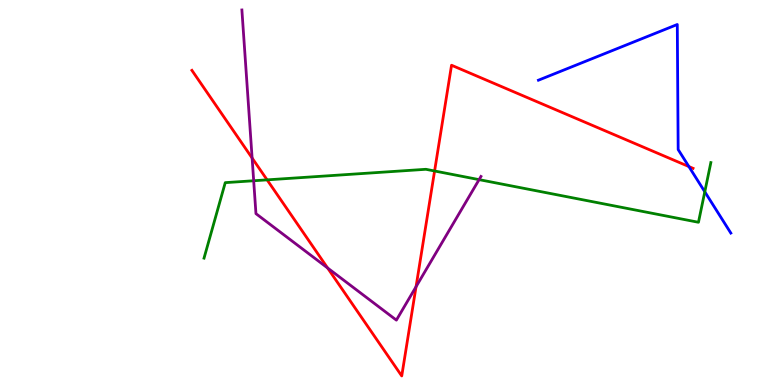[{'lines': ['blue', 'red'], 'intersections': [{'x': 8.89, 'y': 5.67}]}, {'lines': ['green', 'red'], 'intersections': [{'x': 3.45, 'y': 5.33}, {'x': 5.61, 'y': 5.56}]}, {'lines': ['purple', 'red'], 'intersections': [{'x': 3.25, 'y': 5.9}, {'x': 4.23, 'y': 3.04}, {'x': 5.37, 'y': 2.55}]}, {'lines': ['blue', 'green'], 'intersections': [{'x': 9.09, 'y': 5.02}]}, {'lines': ['blue', 'purple'], 'intersections': []}, {'lines': ['green', 'purple'], 'intersections': [{'x': 3.27, 'y': 5.31}, {'x': 6.18, 'y': 5.33}]}]